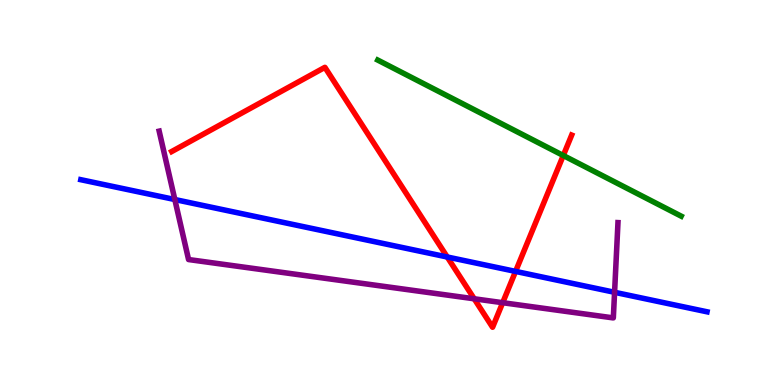[{'lines': ['blue', 'red'], 'intersections': [{'x': 5.77, 'y': 3.32}, {'x': 6.65, 'y': 2.95}]}, {'lines': ['green', 'red'], 'intersections': [{'x': 7.27, 'y': 5.96}]}, {'lines': ['purple', 'red'], 'intersections': [{'x': 6.12, 'y': 2.24}, {'x': 6.49, 'y': 2.14}]}, {'lines': ['blue', 'green'], 'intersections': []}, {'lines': ['blue', 'purple'], 'intersections': [{'x': 2.26, 'y': 4.82}, {'x': 7.93, 'y': 2.41}]}, {'lines': ['green', 'purple'], 'intersections': []}]